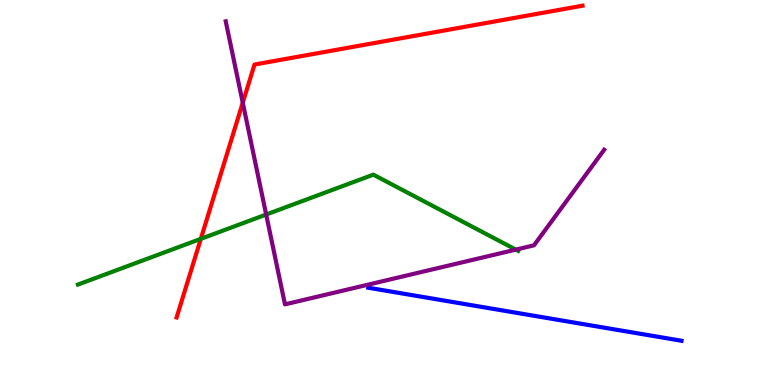[{'lines': ['blue', 'red'], 'intersections': []}, {'lines': ['green', 'red'], 'intersections': [{'x': 2.59, 'y': 3.8}]}, {'lines': ['purple', 'red'], 'intersections': [{'x': 3.13, 'y': 7.33}]}, {'lines': ['blue', 'green'], 'intersections': []}, {'lines': ['blue', 'purple'], 'intersections': []}, {'lines': ['green', 'purple'], 'intersections': [{'x': 3.43, 'y': 4.43}, {'x': 6.66, 'y': 3.52}]}]